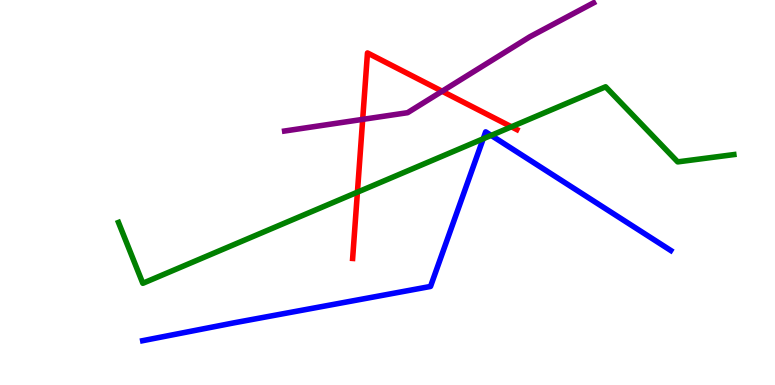[{'lines': ['blue', 'red'], 'intersections': []}, {'lines': ['green', 'red'], 'intersections': [{'x': 4.61, 'y': 5.01}, {'x': 6.6, 'y': 6.71}]}, {'lines': ['purple', 'red'], 'intersections': [{'x': 4.68, 'y': 6.9}, {'x': 5.7, 'y': 7.63}]}, {'lines': ['blue', 'green'], 'intersections': [{'x': 6.23, 'y': 6.4}, {'x': 6.34, 'y': 6.48}]}, {'lines': ['blue', 'purple'], 'intersections': []}, {'lines': ['green', 'purple'], 'intersections': []}]